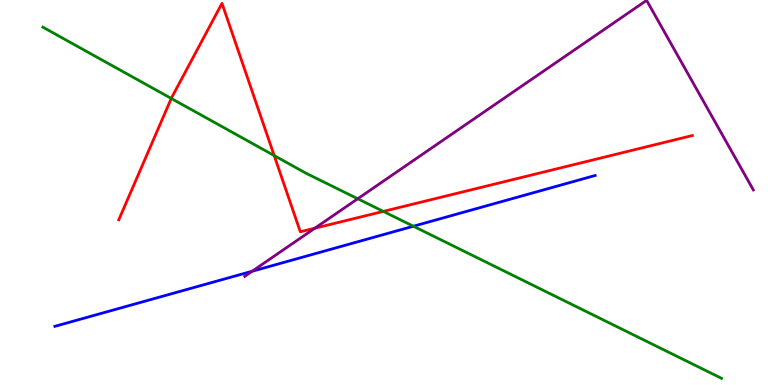[{'lines': ['blue', 'red'], 'intersections': []}, {'lines': ['green', 'red'], 'intersections': [{'x': 2.21, 'y': 7.44}, {'x': 3.54, 'y': 5.96}, {'x': 4.95, 'y': 4.51}]}, {'lines': ['purple', 'red'], 'intersections': [{'x': 4.06, 'y': 4.07}]}, {'lines': ['blue', 'green'], 'intersections': [{'x': 5.33, 'y': 4.12}]}, {'lines': ['blue', 'purple'], 'intersections': [{'x': 3.25, 'y': 2.95}]}, {'lines': ['green', 'purple'], 'intersections': [{'x': 4.62, 'y': 4.84}]}]